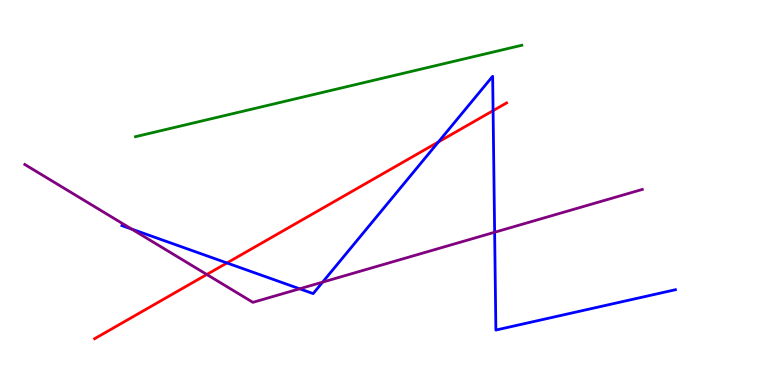[{'lines': ['blue', 'red'], 'intersections': [{'x': 2.93, 'y': 3.17}, {'x': 5.66, 'y': 6.31}, {'x': 6.36, 'y': 7.13}]}, {'lines': ['green', 'red'], 'intersections': []}, {'lines': ['purple', 'red'], 'intersections': [{'x': 2.67, 'y': 2.87}]}, {'lines': ['blue', 'green'], 'intersections': []}, {'lines': ['blue', 'purple'], 'intersections': [{'x': 1.7, 'y': 4.05}, {'x': 3.87, 'y': 2.5}, {'x': 4.16, 'y': 2.67}, {'x': 6.38, 'y': 3.97}]}, {'lines': ['green', 'purple'], 'intersections': []}]